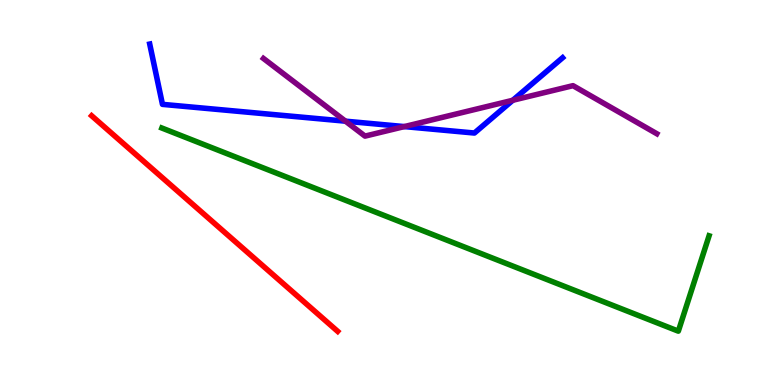[{'lines': ['blue', 'red'], 'intersections': []}, {'lines': ['green', 'red'], 'intersections': []}, {'lines': ['purple', 'red'], 'intersections': []}, {'lines': ['blue', 'green'], 'intersections': []}, {'lines': ['blue', 'purple'], 'intersections': [{'x': 4.46, 'y': 6.85}, {'x': 5.22, 'y': 6.71}, {'x': 6.62, 'y': 7.4}]}, {'lines': ['green', 'purple'], 'intersections': []}]